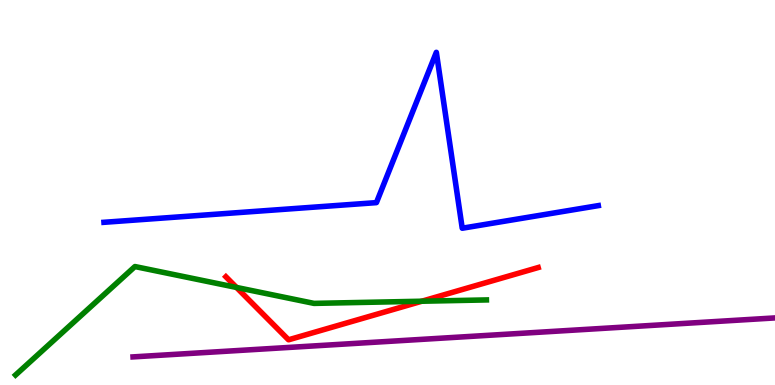[{'lines': ['blue', 'red'], 'intersections': []}, {'lines': ['green', 'red'], 'intersections': [{'x': 3.05, 'y': 2.53}, {'x': 5.44, 'y': 2.18}]}, {'lines': ['purple', 'red'], 'intersections': []}, {'lines': ['blue', 'green'], 'intersections': []}, {'lines': ['blue', 'purple'], 'intersections': []}, {'lines': ['green', 'purple'], 'intersections': []}]